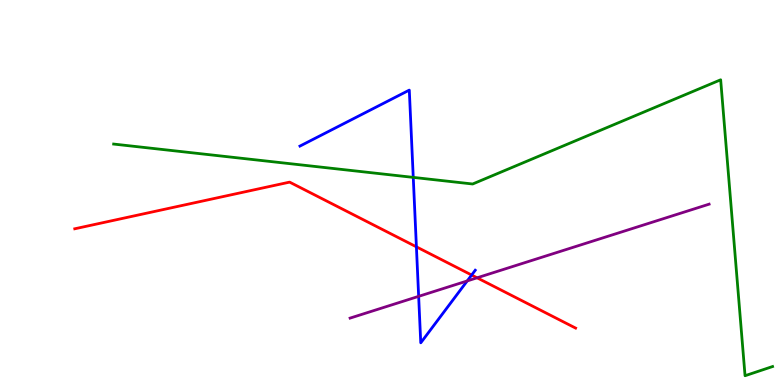[{'lines': ['blue', 'red'], 'intersections': [{'x': 5.37, 'y': 3.59}, {'x': 6.09, 'y': 2.86}]}, {'lines': ['green', 'red'], 'intersections': []}, {'lines': ['purple', 'red'], 'intersections': [{'x': 6.16, 'y': 2.78}]}, {'lines': ['blue', 'green'], 'intersections': [{'x': 5.33, 'y': 5.39}]}, {'lines': ['blue', 'purple'], 'intersections': [{'x': 5.4, 'y': 2.3}, {'x': 6.03, 'y': 2.7}]}, {'lines': ['green', 'purple'], 'intersections': []}]